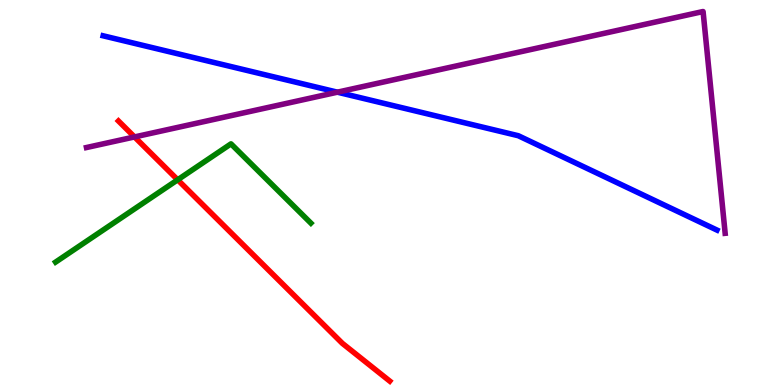[{'lines': ['blue', 'red'], 'intersections': []}, {'lines': ['green', 'red'], 'intersections': [{'x': 2.29, 'y': 5.33}]}, {'lines': ['purple', 'red'], 'intersections': [{'x': 1.74, 'y': 6.44}]}, {'lines': ['blue', 'green'], 'intersections': []}, {'lines': ['blue', 'purple'], 'intersections': [{'x': 4.35, 'y': 7.61}]}, {'lines': ['green', 'purple'], 'intersections': []}]